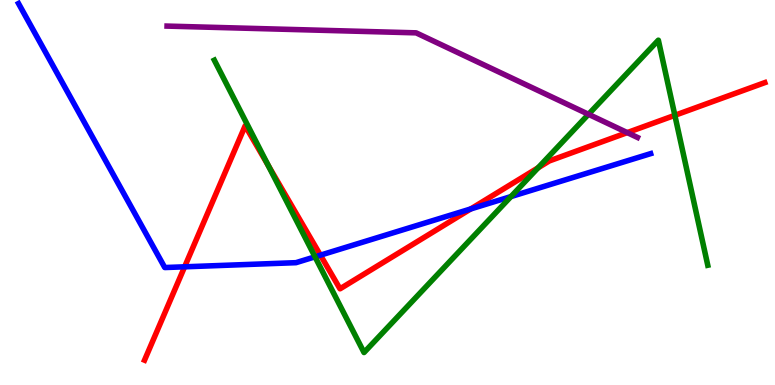[{'lines': ['blue', 'red'], 'intersections': [{'x': 2.38, 'y': 3.07}, {'x': 4.13, 'y': 3.37}, {'x': 6.07, 'y': 4.57}]}, {'lines': ['green', 'red'], 'intersections': [{'x': 3.46, 'y': 5.7}, {'x': 6.94, 'y': 5.64}, {'x': 8.71, 'y': 7.0}]}, {'lines': ['purple', 'red'], 'intersections': [{'x': 8.09, 'y': 6.56}]}, {'lines': ['blue', 'green'], 'intersections': [{'x': 4.06, 'y': 3.33}, {'x': 6.59, 'y': 4.89}]}, {'lines': ['blue', 'purple'], 'intersections': []}, {'lines': ['green', 'purple'], 'intersections': [{'x': 7.59, 'y': 7.03}]}]